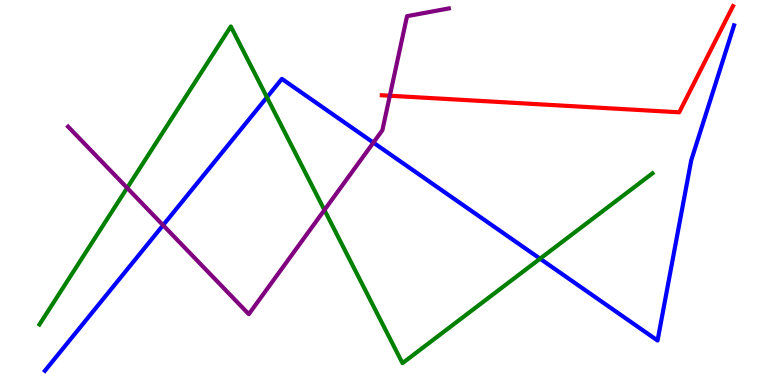[{'lines': ['blue', 'red'], 'intersections': []}, {'lines': ['green', 'red'], 'intersections': []}, {'lines': ['purple', 'red'], 'intersections': [{'x': 5.03, 'y': 7.51}]}, {'lines': ['blue', 'green'], 'intersections': [{'x': 3.44, 'y': 7.47}, {'x': 6.97, 'y': 3.28}]}, {'lines': ['blue', 'purple'], 'intersections': [{'x': 2.1, 'y': 4.15}, {'x': 4.82, 'y': 6.3}]}, {'lines': ['green', 'purple'], 'intersections': [{'x': 1.64, 'y': 5.12}, {'x': 4.19, 'y': 4.54}]}]